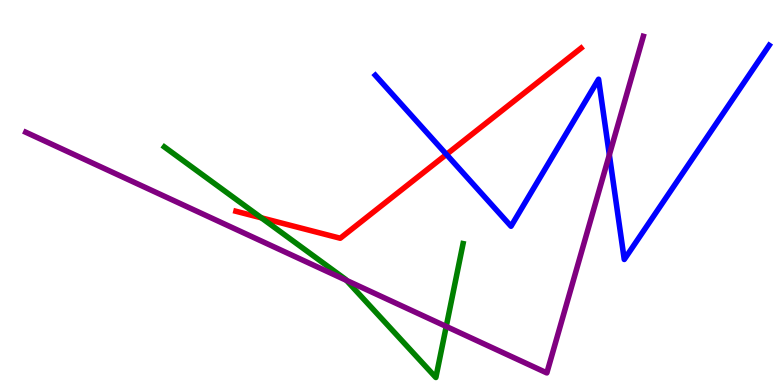[{'lines': ['blue', 'red'], 'intersections': [{'x': 5.76, 'y': 5.99}]}, {'lines': ['green', 'red'], 'intersections': [{'x': 3.37, 'y': 4.34}]}, {'lines': ['purple', 'red'], 'intersections': []}, {'lines': ['blue', 'green'], 'intersections': []}, {'lines': ['blue', 'purple'], 'intersections': [{'x': 7.86, 'y': 5.98}]}, {'lines': ['green', 'purple'], 'intersections': [{'x': 4.47, 'y': 2.72}, {'x': 5.76, 'y': 1.52}]}]